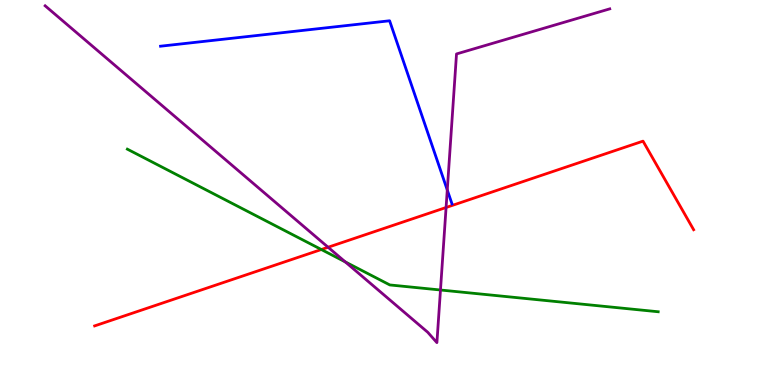[{'lines': ['blue', 'red'], 'intersections': []}, {'lines': ['green', 'red'], 'intersections': [{'x': 4.15, 'y': 3.52}]}, {'lines': ['purple', 'red'], 'intersections': [{'x': 4.23, 'y': 3.58}, {'x': 5.76, 'y': 4.61}]}, {'lines': ['blue', 'green'], 'intersections': []}, {'lines': ['blue', 'purple'], 'intersections': [{'x': 5.77, 'y': 5.06}]}, {'lines': ['green', 'purple'], 'intersections': [{'x': 4.46, 'y': 3.2}, {'x': 5.68, 'y': 2.47}]}]